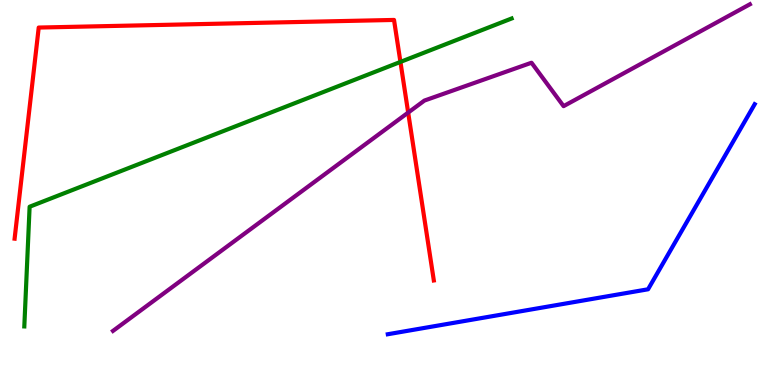[{'lines': ['blue', 'red'], 'intersections': []}, {'lines': ['green', 'red'], 'intersections': [{'x': 5.17, 'y': 8.39}]}, {'lines': ['purple', 'red'], 'intersections': [{'x': 5.27, 'y': 7.08}]}, {'lines': ['blue', 'green'], 'intersections': []}, {'lines': ['blue', 'purple'], 'intersections': []}, {'lines': ['green', 'purple'], 'intersections': []}]